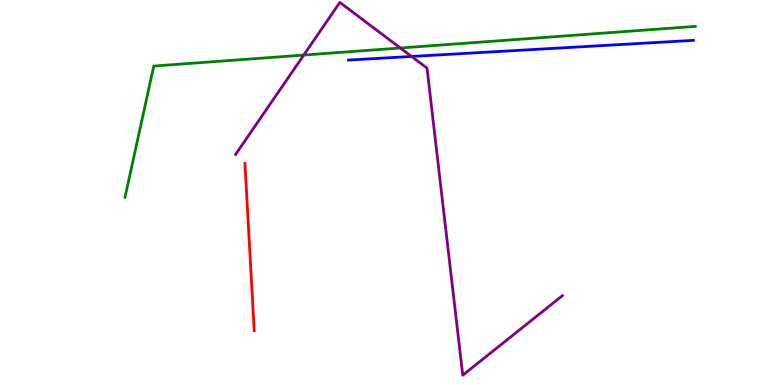[{'lines': ['blue', 'red'], 'intersections': []}, {'lines': ['green', 'red'], 'intersections': []}, {'lines': ['purple', 'red'], 'intersections': []}, {'lines': ['blue', 'green'], 'intersections': []}, {'lines': ['blue', 'purple'], 'intersections': [{'x': 5.31, 'y': 8.53}]}, {'lines': ['green', 'purple'], 'intersections': [{'x': 3.92, 'y': 8.57}, {'x': 5.17, 'y': 8.75}]}]